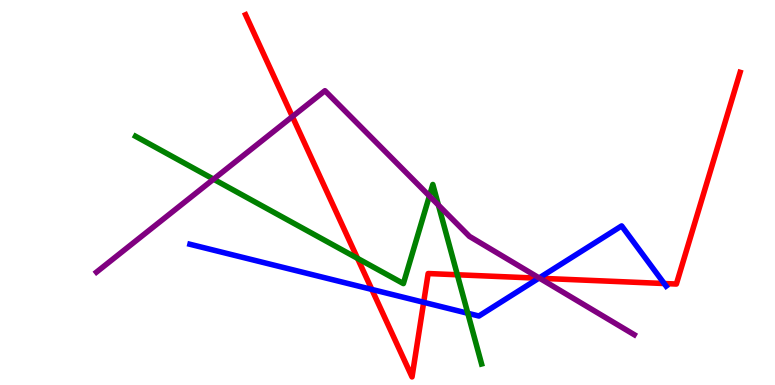[{'lines': ['blue', 'red'], 'intersections': [{'x': 4.8, 'y': 2.48}, {'x': 5.47, 'y': 2.15}, {'x': 6.95, 'y': 2.77}, {'x': 8.57, 'y': 2.64}]}, {'lines': ['green', 'red'], 'intersections': [{'x': 4.61, 'y': 3.29}, {'x': 5.9, 'y': 2.86}]}, {'lines': ['purple', 'red'], 'intersections': [{'x': 3.77, 'y': 6.97}, {'x': 6.96, 'y': 2.77}]}, {'lines': ['blue', 'green'], 'intersections': [{'x': 6.04, 'y': 1.86}]}, {'lines': ['blue', 'purple'], 'intersections': [{'x': 6.96, 'y': 2.78}]}, {'lines': ['green', 'purple'], 'intersections': [{'x': 2.76, 'y': 5.35}, {'x': 5.54, 'y': 4.91}, {'x': 5.66, 'y': 4.67}]}]